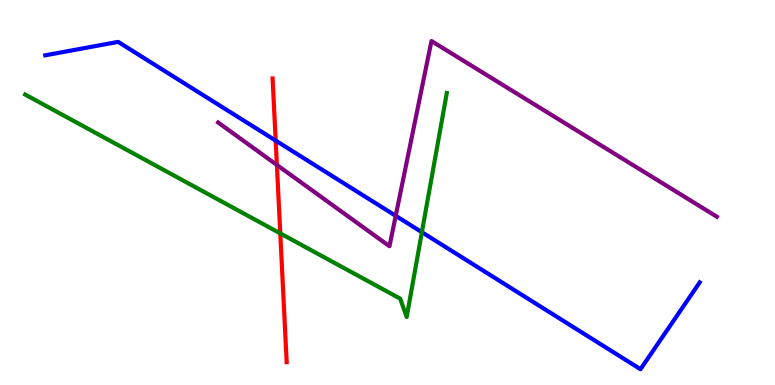[{'lines': ['blue', 'red'], 'intersections': [{'x': 3.56, 'y': 6.35}]}, {'lines': ['green', 'red'], 'intersections': [{'x': 3.62, 'y': 3.94}]}, {'lines': ['purple', 'red'], 'intersections': [{'x': 3.57, 'y': 5.72}]}, {'lines': ['blue', 'green'], 'intersections': [{'x': 5.44, 'y': 3.97}]}, {'lines': ['blue', 'purple'], 'intersections': [{'x': 5.11, 'y': 4.39}]}, {'lines': ['green', 'purple'], 'intersections': []}]